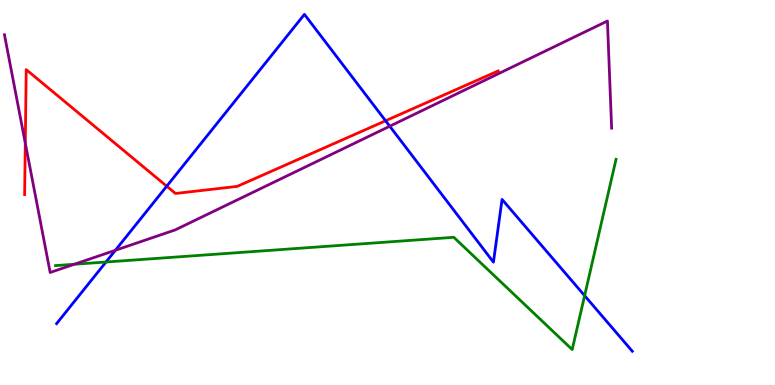[{'lines': ['blue', 'red'], 'intersections': [{'x': 2.15, 'y': 5.16}, {'x': 4.98, 'y': 6.86}]}, {'lines': ['green', 'red'], 'intersections': []}, {'lines': ['purple', 'red'], 'intersections': [{'x': 0.326, 'y': 6.28}]}, {'lines': ['blue', 'green'], 'intersections': [{'x': 1.37, 'y': 3.19}, {'x': 7.54, 'y': 2.32}]}, {'lines': ['blue', 'purple'], 'intersections': [{'x': 1.49, 'y': 3.5}, {'x': 5.03, 'y': 6.72}]}, {'lines': ['green', 'purple'], 'intersections': [{'x': 0.959, 'y': 3.14}]}]